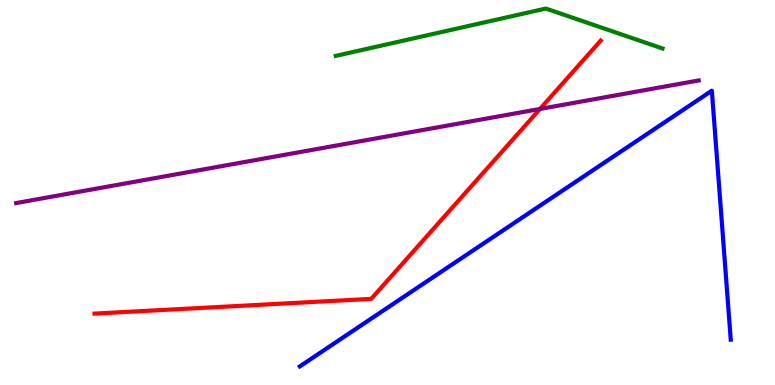[{'lines': ['blue', 'red'], 'intersections': []}, {'lines': ['green', 'red'], 'intersections': []}, {'lines': ['purple', 'red'], 'intersections': [{'x': 6.97, 'y': 7.17}]}, {'lines': ['blue', 'green'], 'intersections': []}, {'lines': ['blue', 'purple'], 'intersections': []}, {'lines': ['green', 'purple'], 'intersections': []}]